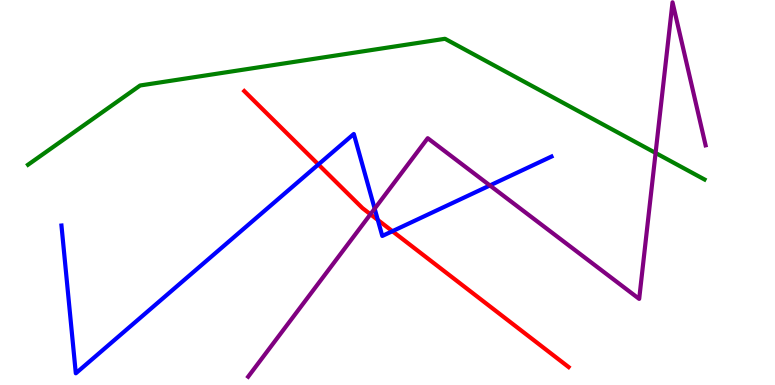[{'lines': ['blue', 'red'], 'intersections': [{'x': 4.11, 'y': 5.73}, {'x': 4.88, 'y': 4.29}, {'x': 5.06, 'y': 3.99}]}, {'lines': ['green', 'red'], 'intersections': []}, {'lines': ['purple', 'red'], 'intersections': [{'x': 4.78, 'y': 4.43}]}, {'lines': ['blue', 'green'], 'intersections': []}, {'lines': ['blue', 'purple'], 'intersections': [{'x': 4.83, 'y': 4.58}, {'x': 6.32, 'y': 5.18}]}, {'lines': ['green', 'purple'], 'intersections': [{'x': 8.46, 'y': 6.03}]}]